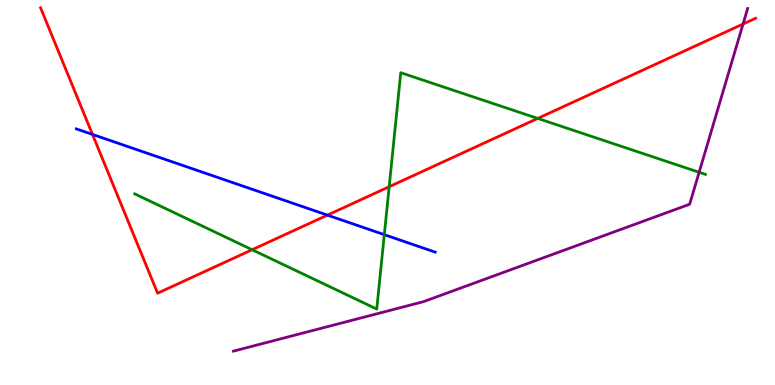[{'lines': ['blue', 'red'], 'intersections': [{'x': 1.19, 'y': 6.51}, {'x': 4.22, 'y': 4.41}]}, {'lines': ['green', 'red'], 'intersections': [{'x': 3.25, 'y': 3.51}, {'x': 5.02, 'y': 5.15}, {'x': 6.94, 'y': 6.92}]}, {'lines': ['purple', 'red'], 'intersections': [{'x': 9.59, 'y': 9.38}]}, {'lines': ['blue', 'green'], 'intersections': [{'x': 4.96, 'y': 3.9}]}, {'lines': ['blue', 'purple'], 'intersections': []}, {'lines': ['green', 'purple'], 'intersections': [{'x': 9.02, 'y': 5.53}]}]